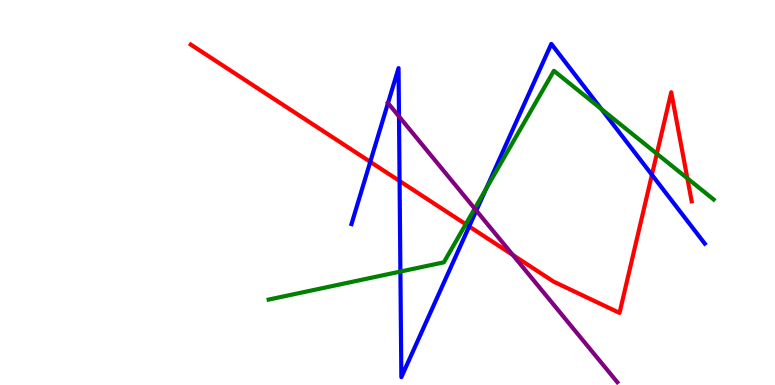[{'lines': ['blue', 'red'], 'intersections': [{'x': 4.78, 'y': 5.8}, {'x': 5.16, 'y': 5.3}, {'x': 6.05, 'y': 4.12}, {'x': 8.41, 'y': 5.46}]}, {'lines': ['green', 'red'], 'intersections': [{'x': 6.01, 'y': 4.18}, {'x': 8.48, 'y': 6.01}, {'x': 8.87, 'y': 5.37}]}, {'lines': ['purple', 'red'], 'intersections': [{'x': 6.62, 'y': 3.38}]}, {'lines': ['blue', 'green'], 'intersections': [{'x': 5.17, 'y': 2.95}, {'x': 6.27, 'y': 5.1}, {'x': 7.76, 'y': 7.17}]}, {'lines': ['blue', 'purple'], 'intersections': [{'x': 5.01, 'y': 7.32}, {'x': 5.15, 'y': 6.98}, {'x': 6.15, 'y': 4.53}]}, {'lines': ['green', 'purple'], 'intersections': [{'x': 6.13, 'y': 4.58}]}]